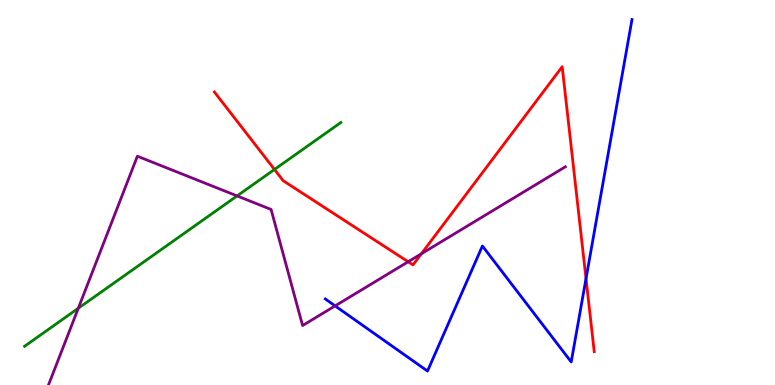[{'lines': ['blue', 'red'], 'intersections': [{'x': 7.56, 'y': 2.76}]}, {'lines': ['green', 'red'], 'intersections': [{'x': 3.54, 'y': 5.6}]}, {'lines': ['purple', 'red'], 'intersections': [{'x': 5.27, 'y': 3.2}, {'x': 5.44, 'y': 3.41}]}, {'lines': ['blue', 'green'], 'intersections': []}, {'lines': ['blue', 'purple'], 'intersections': [{'x': 4.32, 'y': 2.05}]}, {'lines': ['green', 'purple'], 'intersections': [{'x': 1.01, 'y': 1.99}, {'x': 3.06, 'y': 4.91}]}]